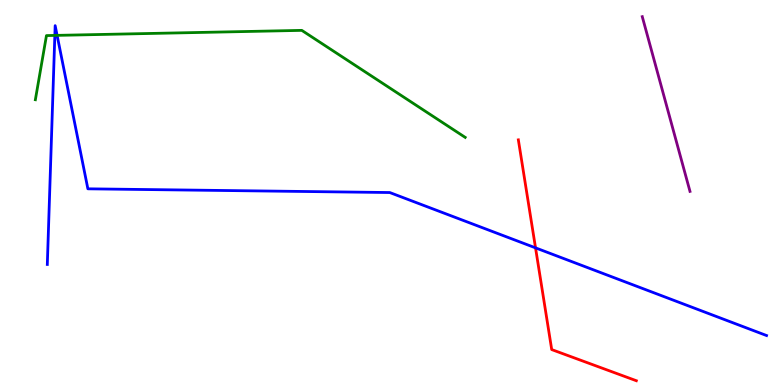[{'lines': ['blue', 'red'], 'intersections': [{'x': 6.91, 'y': 3.56}]}, {'lines': ['green', 'red'], 'intersections': []}, {'lines': ['purple', 'red'], 'intersections': []}, {'lines': ['blue', 'green'], 'intersections': [{'x': 0.708, 'y': 9.08}, {'x': 0.737, 'y': 9.08}]}, {'lines': ['blue', 'purple'], 'intersections': []}, {'lines': ['green', 'purple'], 'intersections': []}]